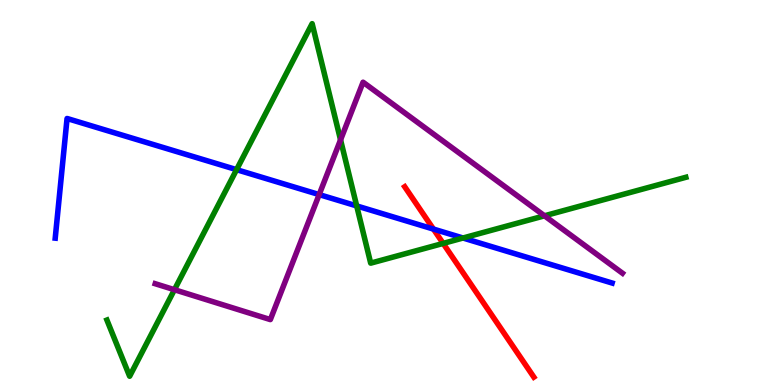[{'lines': ['blue', 'red'], 'intersections': [{'x': 5.59, 'y': 4.05}]}, {'lines': ['green', 'red'], 'intersections': [{'x': 5.72, 'y': 3.68}]}, {'lines': ['purple', 'red'], 'intersections': []}, {'lines': ['blue', 'green'], 'intersections': [{'x': 3.05, 'y': 5.59}, {'x': 4.6, 'y': 4.65}, {'x': 5.97, 'y': 3.82}]}, {'lines': ['blue', 'purple'], 'intersections': [{'x': 4.12, 'y': 4.95}]}, {'lines': ['green', 'purple'], 'intersections': [{'x': 2.25, 'y': 2.47}, {'x': 4.39, 'y': 6.37}, {'x': 7.03, 'y': 4.39}]}]